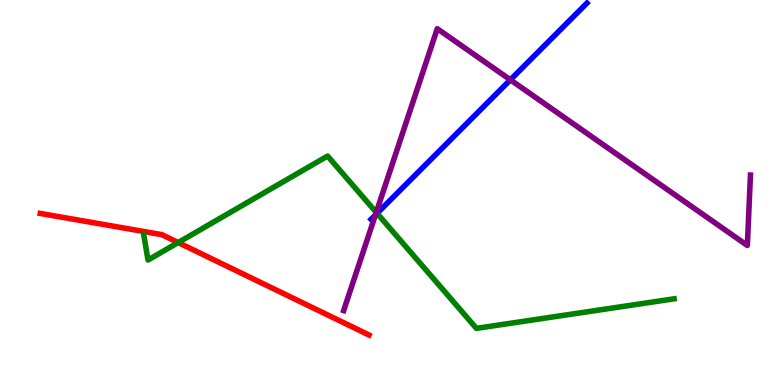[{'lines': ['blue', 'red'], 'intersections': []}, {'lines': ['green', 'red'], 'intersections': [{'x': 2.3, 'y': 3.7}]}, {'lines': ['purple', 'red'], 'intersections': []}, {'lines': ['blue', 'green'], 'intersections': [{'x': 4.87, 'y': 4.46}]}, {'lines': ['blue', 'purple'], 'intersections': [{'x': 4.84, 'y': 4.41}, {'x': 6.59, 'y': 7.93}]}, {'lines': ['green', 'purple'], 'intersections': [{'x': 4.86, 'y': 4.48}]}]